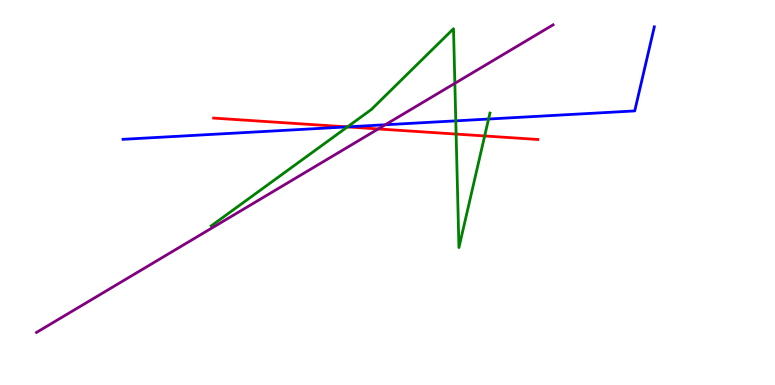[{'lines': ['blue', 'red'], 'intersections': [{'x': 4.48, 'y': 6.7}]}, {'lines': ['green', 'red'], 'intersections': [{'x': 4.48, 'y': 6.7}, {'x': 5.89, 'y': 6.52}, {'x': 6.25, 'y': 6.47}]}, {'lines': ['purple', 'red'], 'intersections': [{'x': 4.88, 'y': 6.65}]}, {'lines': ['blue', 'green'], 'intersections': [{'x': 4.48, 'y': 6.7}, {'x': 5.88, 'y': 6.86}, {'x': 6.3, 'y': 6.91}]}, {'lines': ['blue', 'purple'], 'intersections': [{'x': 4.97, 'y': 6.76}]}, {'lines': ['green', 'purple'], 'intersections': [{'x': 5.87, 'y': 7.84}]}]